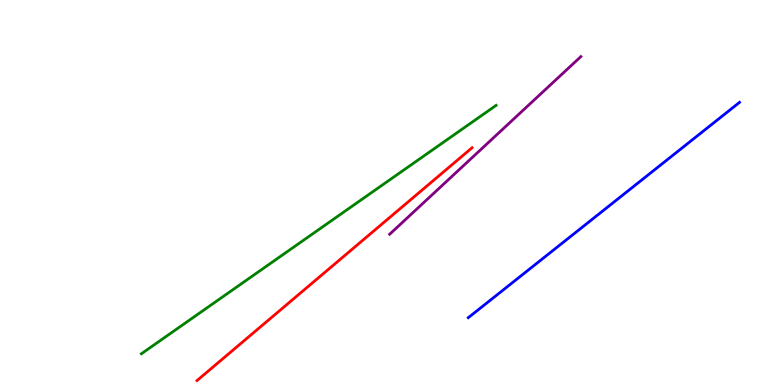[{'lines': ['blue', 'red'], 'intersections': []}, {'lines': ['green', 'red'], 'intersections': []}, {'lines': ['purple', 'red'], 'intersections': []}, {'lines': ['blue', 'green'], 'intersections': []}, {'lines': ['blue', 'purple'], 'intersections': []}, {'lines': ['green', 'purple'], 'intersections': []}]